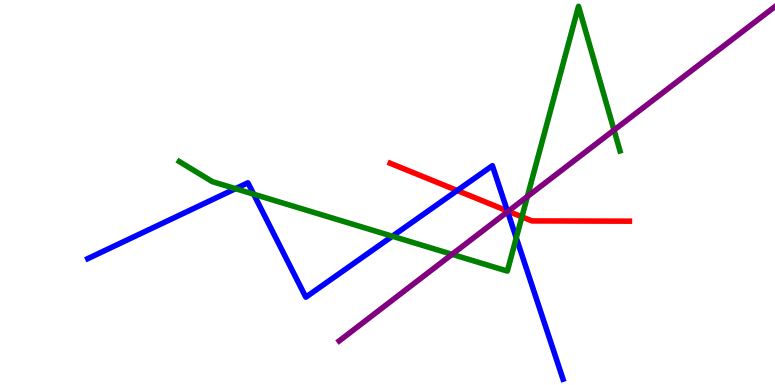[{'lines': ['blue', 'red'], 'intersections': [{'x': 5.9, 'y': 5.05}, {'x': 6.55, 'y': 4.52}]}, {'lines': ['green', 'red'], 'intersections': [{'x': 6.73, 'y': 4.37}]}, {'lines': ['purple', 'red'], 'intersections': [{'x': 6.56, 'y': 4.51}]}, {'lines': ['blue', 'green'], 'intersections': [{'x': 3.04, 'y': 5.1}, {'x': 3.27, 'y': 4.96}, {'x': 5.06, 'y': 3.86}, {'x': 6.66, 'y': 3.82}]}, {'lines': ['blue', 'purple'], 'intersections': [{'x': 6.55, 'y': 4.5}]}, {'lines': ['green', 'purple'], 'intersections': [{'x': 5.83, 'y': 3.39}, {'x': 6.8, 'y': 4.89}, {'x': 7.92, 'y': 6.62}]}]